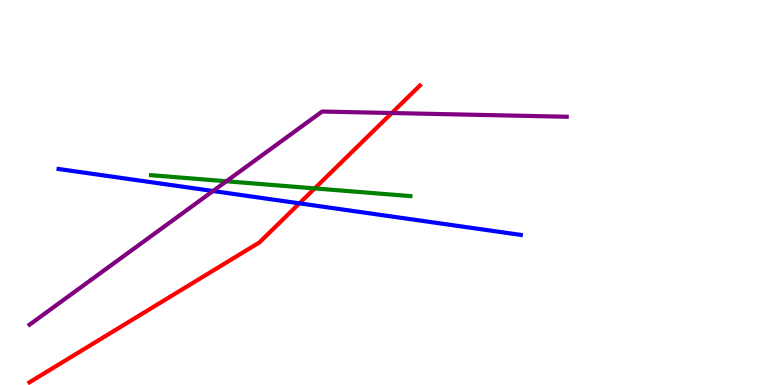[{'lines': ['blue', 'red'], 'intersections': [{'x': 3.86, 'y': 4.72}]}, {'lines': ['green', 'red'], 'intersections': [{'x': 4.06, 'y': 5.11}]}, {'lines': ['purple', 'red'], 'intersections': [{'x': 5.06, 'y': 7.06}]}, {'lines': ['blue', 'green'], 'intersections': []}, {'lines': ['blue', 'purple'], 'intersections': [{'x': 2.75, 'y': 5.04}]}, {'lines': ['green', 'purple'], 'intersections': [{'x': 2.92, 'y': 5.29}]}]